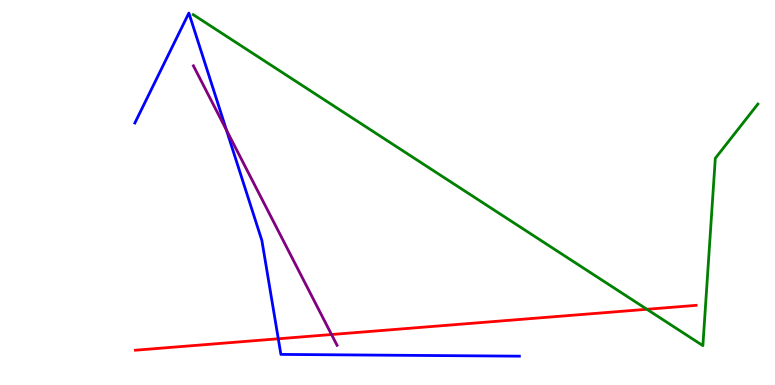[{'lines': ['blue', 'red'], 'intersections': [{'x': 3.59, 'y': 1.2}]}, {'lines': ['green', 'red'], 'intersections': [{'x': 8.35, 'y': 1.97}]}, {'lines': ['purple', 'red'], 'intersections': [{'x': 4.28, 'y': 1.31}]}, {'lines': ['blue', 'green'], 'intersections': []}, {'lines': ['blue', 'purple'], 'intersections': [{'x': 2.92, 'y': 6.62}]}, {'lines': ['green', 'purple'], 'intersections': []}]